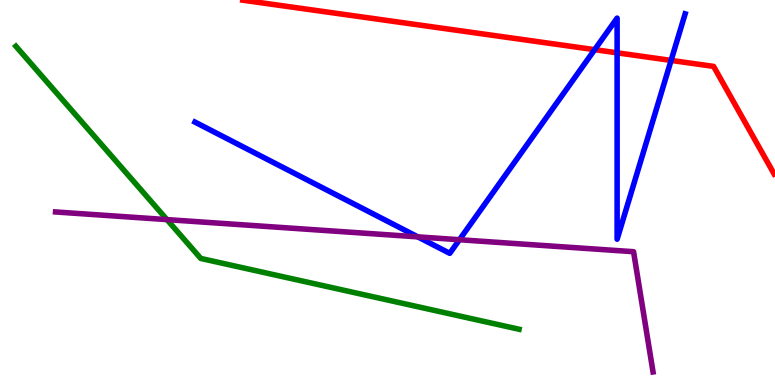[{'lines': ['blue', 'red'], 'intersections': [{'x': 7.67, 'y': 8.71}, {'x': 7.96, 'y': 8.63}, {'x': 8.66, 'y': 8.43}]}, {'lines': ['green', 'red'], 'intersections': []}, {'lines': ['purple', 'red'], 'intersections': []}, {'lines': ['blue', 'green'], 'intersections': []}, {'lines': ['blue', 'purple'], 'intersections': [{'x': 5.39, 'y': 3.85}, {'x': 5.93, 'y': 3.77}]}, {'lines': ['green', 'purple'], 'intersections': [{'x': 2.15, 'y': 4.3}]}]